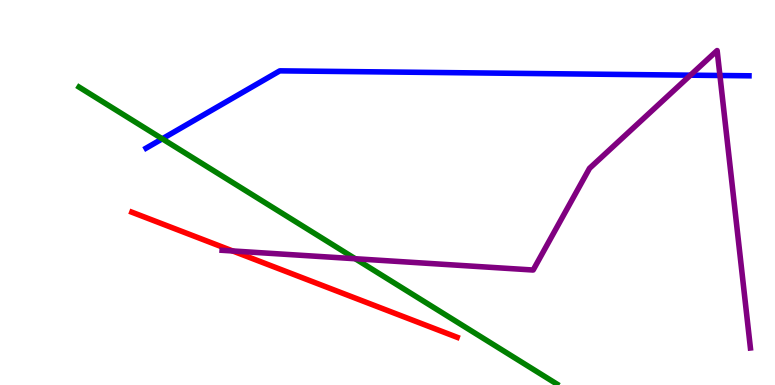[{'lines': ['blue', 'red'], 'intersections': []}, {'lines': ['green', 'red'], 'intersections': []}, {'lines': ['purple', 'red'], 'intersections': [{'x': 3.0, 'y': 3.48}]}, {'lines': ['blue', 'green'], 'intersections': [{'x': 2.09, 'y': 6.39}]}, {'lines': ['blue', 'purple'], 'intersections': [{'x': 8.91, 'y': 8.05}, {'x': 9.29, 'y': 8.04}]}, {'lines': ['green', 'purple'], 'intersections': [{'x': 4.58, 'y': 3.28}]}]